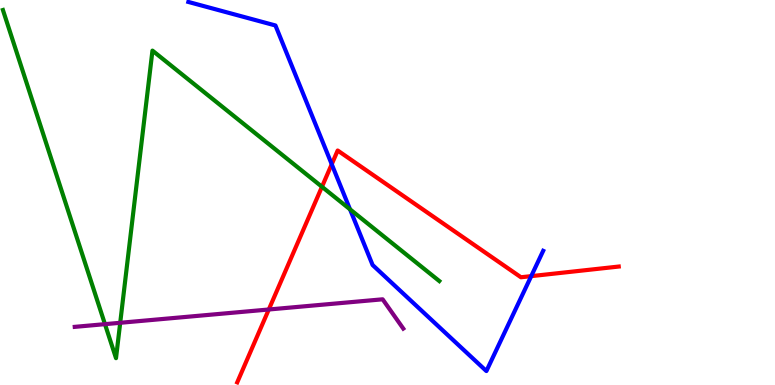[{'lines': ['blue', 'red'], 'intersections': [{'x': 4.28, 'y': 5.73}, {'x': 6.85, 'y': 2.83}]}, {'lines': ['green', 'red'], 'intersections': [{'x': 4.15, 'y': 5.15}]}, {'lines': ['purple', 'red'], 'intersections': [{'x': 3.47, 'y': 1.96}]}, {'lines': ['blue', 'green'], 'intersections': [{'x': 4.52, 'y': 4.56}]}, {'lines': ['blue', 'purple'], 'intersections': []}, {'lines': ['green', 'purple'], 'intersections': [{'x': 1.35, 'y': 1.58}, {'x': 1.55, 'y': 1.62}]}]